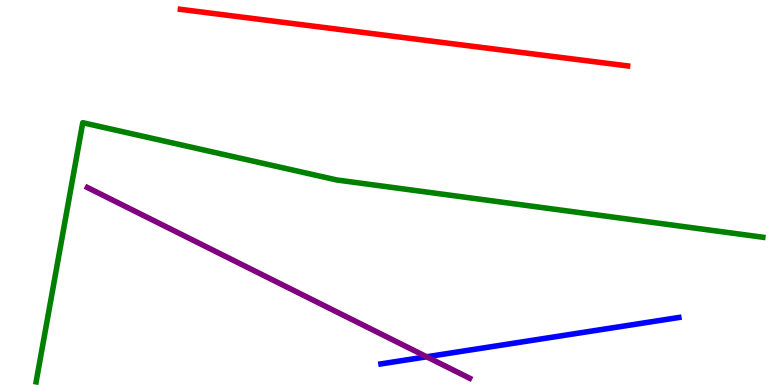[{'lines': ['blue', 'red'], 'intersections': []}, {'lines': ['green', 'red'], 'intersections': []}, {'lines': ['purple', 'red'], 'intersections': []}, {'lines': ['blue', 'green'], 'intersections': []}, {'lines': ['blue', 'purple'], 'intersections': [{'x': 5.51, 'y': 0.733}]}, {'lines': ['green', 'purple'], 'intersections': []}]